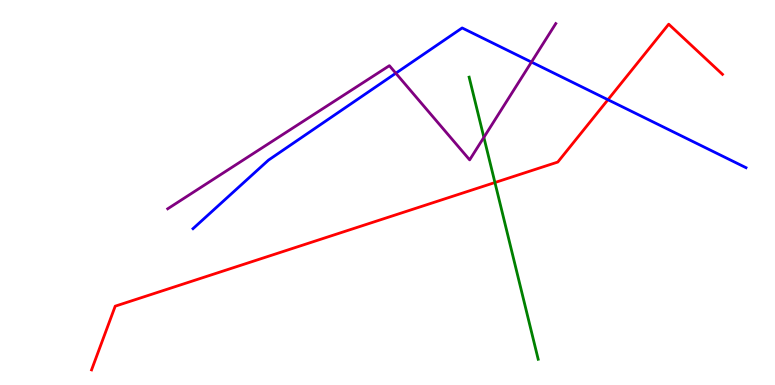[{'lines': ['blue', 'red'], 'intersections': [{'x': 7.84, 'y': 7.41}]}, {'lines': ['green', 'red'], 'intersections': [{'x': 6.39, 'y': 5.26}]}, {'lines': ['purple', 'red'], 'intersections': []}, {'lines': ['blue', 'green'], 'intersections': []}, {'lines': ['blue', 'purple'], 'intersections': [{'x': 5.11, 'y': 8.1}, {'x': 6.86, 'y': 8.39}]}, {'lines': ['green', 'purple'], 'intersections': [{'x': 6.24, 'y': 6.43}]}]